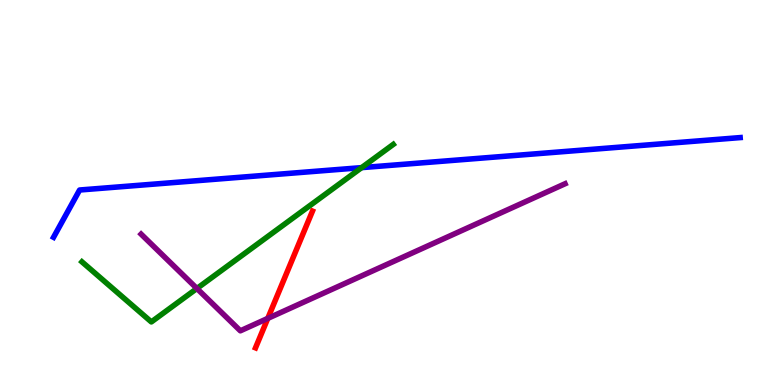[{'lines': ['blue', 'red'], 'intersections': []}, {'lines': ['green', 'red'], 'intersections': []}, {'lines': ['purple', 'red'], 'intersections': [{'x': 3.46, 'y': 1.73}]}, {'lines': ['blue', 'green'], 'intersections': [{'x': 4.67, 'y': 5.65}]}, {'lines': ['blue', 'purple'], 'intersections': []}, {'lines': ['green', 'purple'], 'intersections': [{'x': 2.54, 'y': 2.51}]}]